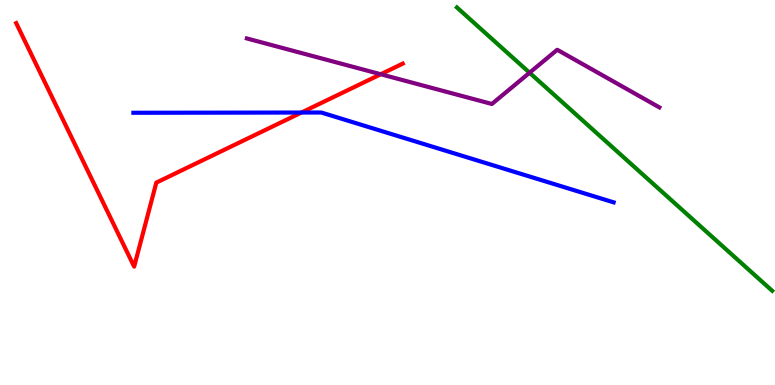[{'lines': ['blue', 'red'], 'intersections': [{'x': 3.89, 'y': 7.08}]}, {'lines': ['green', 'red'], 'intersections': []}, {'lines': ['purple', 'red'], 'intersections': [{'x': 4.91, 'y': 8.07}]}, {'lines': ['blue', 'green'], 'intersections': []}, {'lines': ['blue', 'purple'], 'intersections': []}, {'lines': ['green', 'purple'], 'intersections': [{'x': 6.83, 'y': 8.11}]}]